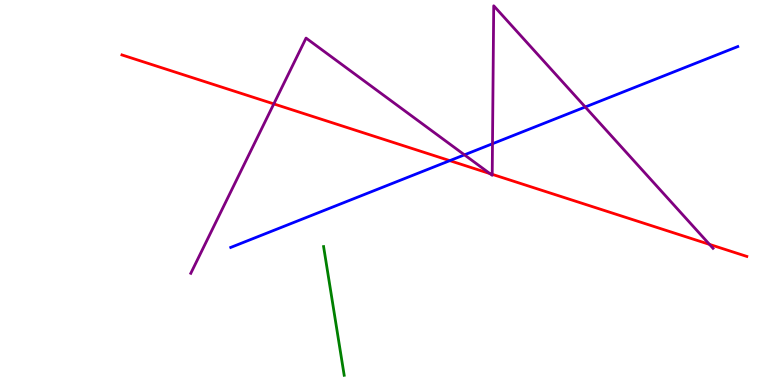[{'lines': ['blue', 'red'], 'intersections': [{'x': 5.8, 'y': 5.83}]}, {'lines': ['green', 'red'], 'intersections': []}, {'lines': ['purple', 'red'], 'intersections': [{'x': 3.53, 'y': 7.3}, {'x': 6.32, 'y': 5.49}, {'x': 6.35, 'y': 5.47}, {'x': 9.15, 'y': 3.65}]}, {'lines': ['blue', 'green'], 'intersections': []}, {'lines': ['blue', 'purple'], 'intersections': [{'x': 5.99, 'y': 5.98}, {'x': 6.35, 'y': 6.27}, {'x': 7.55, 'y': 7.22}]}, {'lines': ['green', 'purple'], 'intersections': []}]